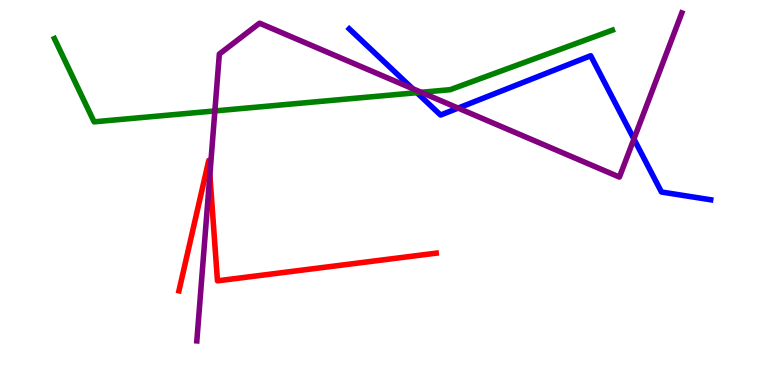[{'lines': ['blue', 'red'], 'intersections': []}, {'lines': ['green', 'red'], 'intersections': []}, {'lines': ['purple', 'red'], 'intersections': [{'x': 2.71, 'y': 5.46}]}, {'lines': ['blue', 'green'], 'intersections': [{'x': 5.38, 'y': 7.59}]}, {'lines': ['blue', 'purple'], 'intersections': [{'x': 5.32, 'y': 7.7}, {'x': 5.91, 'y': 7.19}, {'x': 8.18, 'y': 6.39}]}, {'lines': ['green', 'purple'], 'intersections': [{'x': 2.77, 'y': 7.12}, {'x': 5.43, 'y': 7.6}]}]